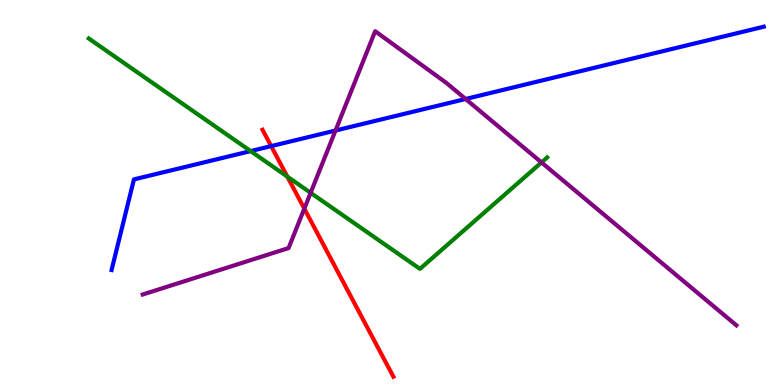[{'lines': ['blue', 'red'], 'intersections': [{'x': 3.5, 'y': 6.2}]}, {'lines': ['green', 'red'], 'intersections': [{'x': 3.71, 'y': 5.41}]}, {'lines': ['purple', 'red'], 'intersections': [{'x': 3.93, 'y': 4.58}]}, {'lines': ['blue', 'green'], 'intersections': [{'x': 3.23, 'y': 6.08}]}, {'lines': ['blue', 'purple'], 'intersections': [{'x': 4.33, 'y': 6.61}, {'x': 6.01, 'y': 7.43}]}, {'lines': ['green', 'purple'], 'intersections': [{'x': 4.01, 'y': 4.99}, {'x': 6.99, 'y': 5.78}]}]